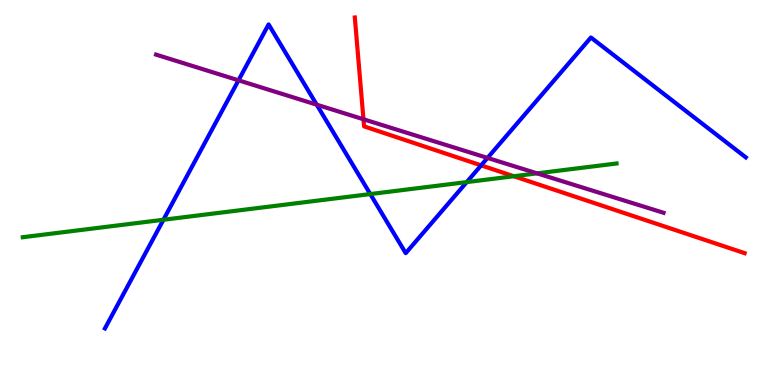[{'lines': ['blue', 'red'], 'intersections': [{'x': 6.21, 'y': 5.7}]}, {'lines': ['green', 'red'], 'intersections': [{'x': 6.63, 'y': 5.42}]}, {'lines': ['purple', 'red'], 'intersections': [{'x': 4.69, 'y': 6.9}]}, {'lines': ['blue', 'green'], 'intersections': [{'x': 2.11, 'y': 4.29}, {'x': 4.78, 'y': 4.96}, {'x': 6.02, 'y': 5.27}]}, {'lines': ['blue', 'purple'], 'intersections': [{'x': 3.08, 'y': 7.91}, {'x': 4.09, 'y': 7.28}, {'x': 6.29, 'y': 5.9}]}, {'lines': ['green', 'purple'], 'intersections': [{'x': 6.93, 'y': 5.5}]}]